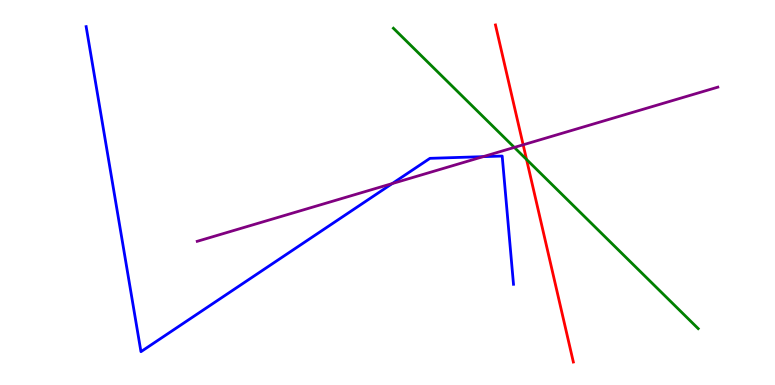[{'lines': ['blue', 'red'], 'intersections': []}, {'lines': ['green', 'red'], 'intersections': [{'x': 6.79, 'y': 5.86}]}, {'lines': ['purple', 'red'], 'intersections': [{'x': 6.75, 'y': 6.24}]}, {'lines': ['blue', 'green'], 'intersections': []}, {'lines': ['blue', 'purple'], 'intersections': [{'x': 5.06, 'y': 5.23}, {'x': 6.23, 'y': 5.93}]}, {'lines': ['green', 'purple'], 'intersections': [{'x': 6.64, 'y': 6.17}]}]